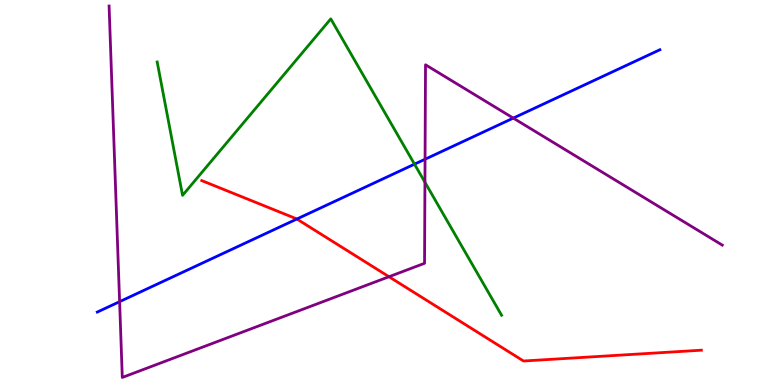[{'lines': ['blue', 'red'], 'intersections': [{'x': 3.83, 'y': 4.31}]}, {'lines': ['green', 'red'], 'intersections': []}, {'lines': ['purple', 'red'], 'intersections': [{'x': 5.02, 'y': 2.81}]}, {'lines': ['blue', 'green'], 'intersections': [{'x': 5.35, 'y': 5.74}]}, {'lines': ['blue', 'purple'], 'intersections': [{'x': 1.54, 'y': 2.16}, {'x': 5.48, 'y': 5.86}, {'x': 6.62, 'y': 6.93}]}, {'lines': ['green', 'purple'], 'intersections': [{'x': 5.48, 'y': 5.27}]}]